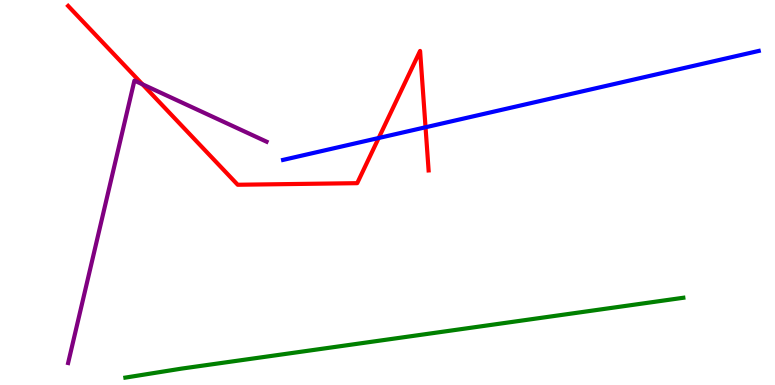[{'lines': ['blue', 'red'], 'intersections': [{'x': 4.89, 'y': 6.42}, {'x': 5.49, 'y': 6.69}]}, {'lines': ['green', 'red'], 'intersections': []}, {'lines': ['purple', 'red'], 'intersections': [{'x': 1.84, 'y': 7.81}]}, {'lines': ['blue', 'green'], 'intersections': []}, {'lines': ['blue', 'purple'], 'intersections': []}, {'lines': ['green', 'purple'], 'intersections': []}]